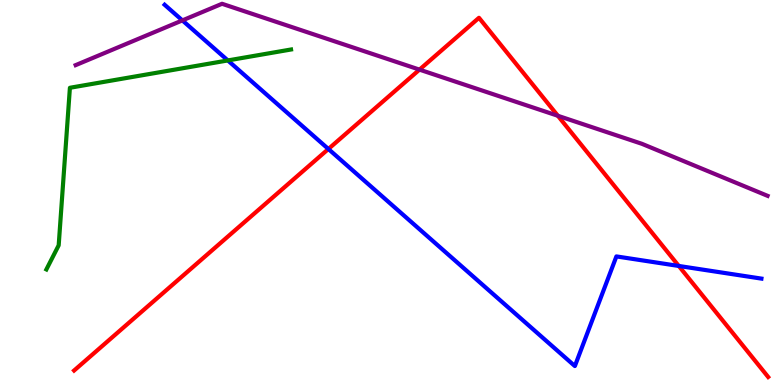[{'lines': ['blue', 'red'], 'intersections': [{'x': 4.24, 'y': 6.13}, {'x': 8.76, 'y': 3.09}]}, {'lines': ['green', 'red'], 'intersections': []}, {'lines': ['purple', 'red'], 'intersections': [{'x': 5.41, 'y': 8.19}, {'x': 7.2, 'y': 6.99}]}, {'lines': ['blue', 'green'], 'intersections': [{'x': 2.94, 'y': 8.43}]}, {'lines': ['blue', 'purple'], 'intersections': [{'x': 2.35, 'y': 9.47}]}, {'lines': ['green', 'purple'], 'intersections': []}]